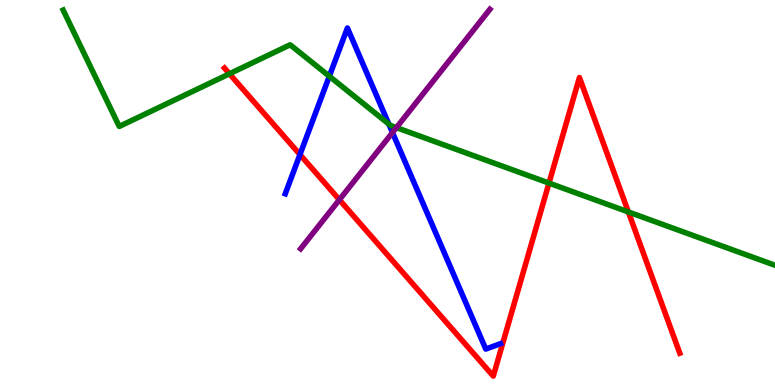[{'lines': ['blue', 'red'], 'intersections': [{'x': 3.87, 'y': 5.98}]}, {'lines': ['green', 'red'], 'intersections': [{'x': 2.96, 'y': 8.08}, {'x': 7.08, 'y': 5.24}, {'x': 8.11, 'y': 4.49}]}, {'lines': ['purple', 'red'], 'intersections': [{'x': 4.38, 'y': 4.81}]}, {'lines': ['blue', 'green'], 'intersections': [{'x': 4.25, 'y': 8.02}, {'x': 5.02, 'y': 6.78}]}, {'lines': ['blue', 'purple'], 'intersections': [{'x': 5.06, 'y': 6.56}]}, {'lines': ['green', 'purple'], 'intersections': [{'x': 5.12, 'y': 6.69}]}]